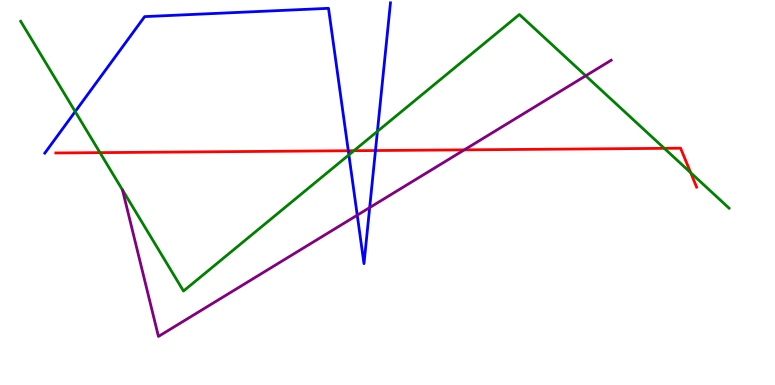[{'lines': ['blue', 'red'], 'intersections': [{'x': 4.49, 'y': 6.08}, {'x': 4.84, 'y': 6.09}]}, {'lines': ['green', 'red'], 'intersections': [{'x': 1.29, 'y': 6.04}, {'x': 4.57, 'y': 6.09}, {'x': 8.57, 'y': 6.15}, {'x': 8.91, 'y': 5.51}]}, {'lines': ['purple', 'red'], 'intersections': [{'x': 5.99, 'y': 6.11}]}, {'lines': ['blue', 'green'], 'intersections': [{'x': 0.97, 'y': 7.1}, {'x': 4.5, 'y': 5.98}, {'x': 4.87, 'y': 6.59}]}, {'lines': ['blue', 'purple'], 'intersections': [{'x': 4.61, 'y': 4.41}, {'x': 4.77, 'y': 4.61}]}, {'lines': ['green', 'purple'], 'intersections': [{'x': 7.56, 'y': 8.03}]}]